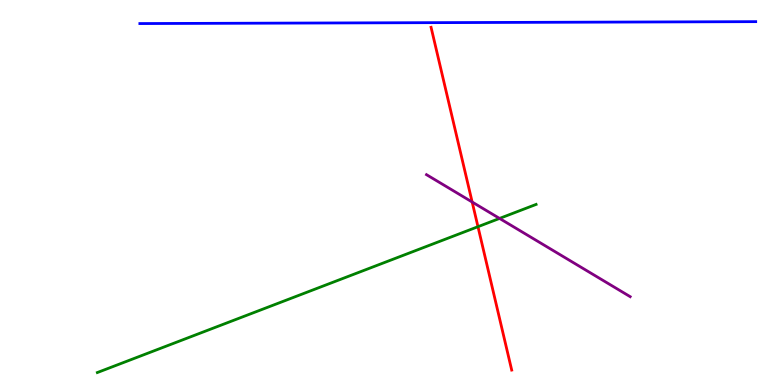[{'lines': ['blue', 'red'], 'intersections': []}, {'lines': ['green', 'red'], 'intersections': [{'x': 6.17, 'y': 4.11}]}, {'lines': ['purple', 'red'], 'intersections': [{'x': 6.09, 'y': 4.75}]}, {'lines': ['blue', 'green'], 'intersections': []}, {'lines': ['blue', 'purple'], 'intersections': []}, {'lines': ['green', 'purple'], 'intersections': [{'x': 6.45, 'y': 4.33}]}]